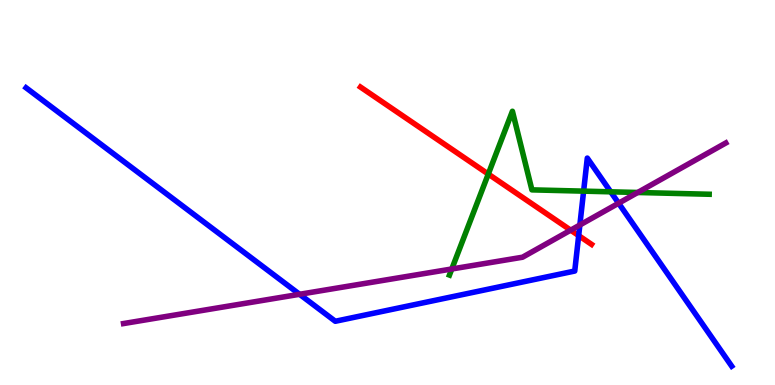[{'lines': ['blue', 'red'], 'intersections': [{'x': 7.47, 'y': 3.88}]}, {'lines': ['green', 'red'], 'intersections': [{'x': 6.3, 'y': 5.48}]}, {'lines': ['purple', 'red'], 'intersections': [{'x': 7.36, 'y': 4.02}]}, {'lines': ['blue', 'green'], 'intersections': [{'x': 7.53, 'y': 5.04}, {'x': 7.88, 'y': 5.02}]}, {'lines': ['blue', 'purple'], 'intersections': [{'x': 3.87, 'y': 2.36}, {'x': 7.48, 'y': 4.16}, {'x': 7.98, 'y': 4.72}]}, {'lines': ['green', 'purple'], 'intersections': [{'x': 5.83, 'y': 3.01}, {'x': 8.23, 'y': 5.0}]}]